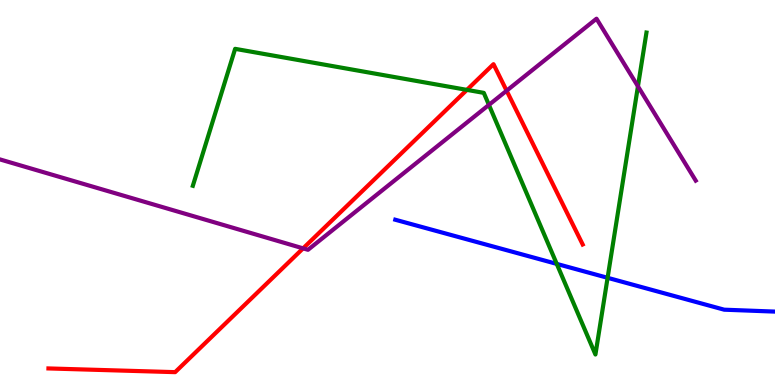[{'lines': ['blue', 'red'], 'intersections': []}, {'lines': ['green', 'red'], 'intersections': [{'x': 6.02, 'y': 7.67}]}, {'lines': ['purple', 'red'], 'intersections': [{'x': 3.91, 'y': 3.55}, {'x': 6.54, 'y': 7.64}]}, {'lines': ['blue', 'green'], 'intersections': [{'x': 7.18, 'y': 3.15}, {'x': 7.84, 'y': 2.78}]}, {'lines': ['blue', 'purple'], 'intersections': []}, {'lines': ['green', 'purple'], 'intersections': [{'x': 6.31, 'y': 7.28}, {'x': 8.23, 'y': 7.76}]}]